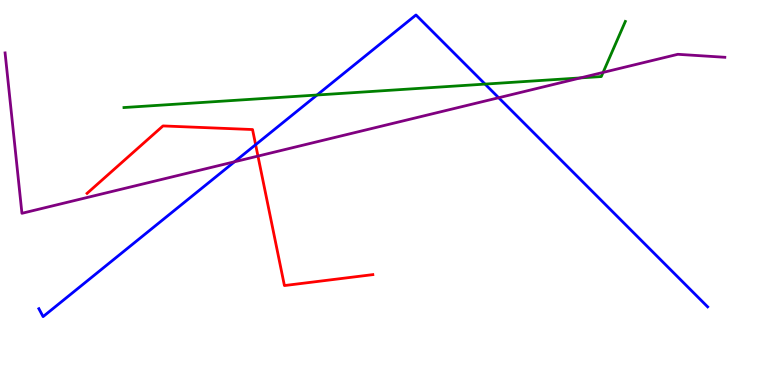[{'lines': ['blue', 'red'], 'intersections': [{'x': 3.3, 'y': 6.24}]}, {'lines': ['green', 'red'], 'intersections': []}, {'lines': ['purple', 'red'], 'intersections': [{'x': 3.33, 'y': 5.95}]}, {'lines': ['blue', 'green'], 'intersections': [{'x': 4.09, 'y': 7.53}, {'x': 6.26, 'y': 7.82}]}, {'lines': ['blue', 'purple'], 'intersections': [{'x': 3.03, 'y': 5.8}, {'x': 6.43, 'y': 7.46}]}, {'lines': ['green', 'purple'], 'intersections': [{'x': 7.49, 'y': 7.98}, {'x': 7.78, 'y': 8.12}]}]